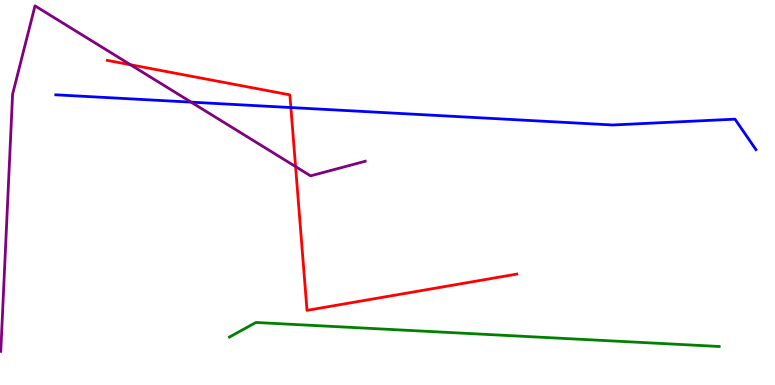[{'lines': ['blue', 'red'], 'intersections': [{'x': 3.75, 'y': 7.21}]}, {'lines': ['green', 'red'], 'intersections': []}, {'lines': ['purple', 'red'], 'intersections': [{'x': 1.68, 'y': 8.32}, {'x': 3.81, 'y': 5.67}]}, {'lines': ['blue', 'green'], 'intersections': []}, {'lines': ['blue', 'purple'], 'intersections': [{'x': 2.47, 'y': 7.35}]}, {'lines': ['green', 'purple'], 'intersections': []}]